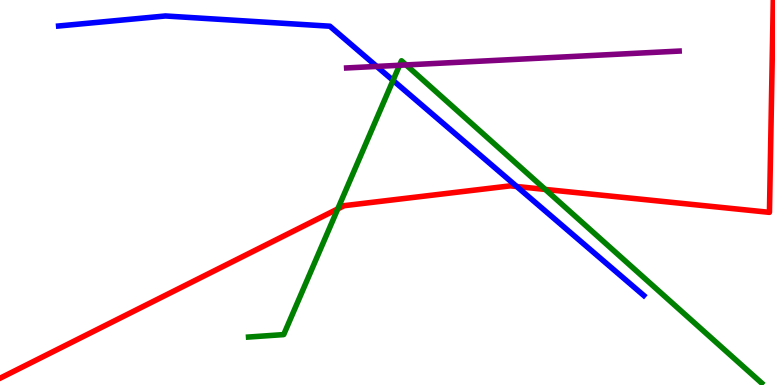[{'lines': ['blue', 'red'], 'intersections': [{'x': 6.67, 'y': 5.16}]}, {'lines': ['green', 'red'], 'intersections': [{'x': 4.36, 'y': 4.57}, {'x': 7.04, 'y': 5.08}]}, {'lines': ['purple', 'red'], 'intersections': []}, {'lines': ['blue', 'green'], 'intersections': [{'x': 5.07, 'y': 7.91}]}, {'lines': ['blue', 'purple'], 'intersections': [{'x': 4.86, 'y': 8.27}]}, {'lines': ['green', 'purple'], 'intersections': [{'x': 5.16, 'y': 8.3}, {'x': 5.24, 'y': 8.31}]}]